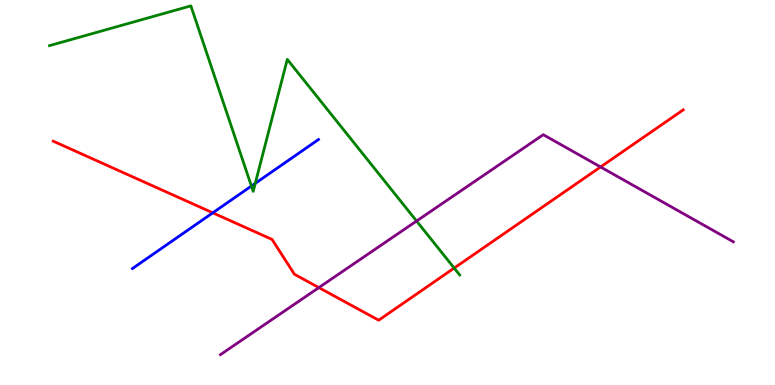[{'lines': ['blue', 'red'], 'intersections': [{'x': 2.75, 'y': 4.47}]}, {'lines': ['green', 'red'], 'intersections': [{'x': 5.86, 'y': 3.04}]}, {'lines': ['purple', 'red'], 'intersections': [{'x': 4.11, 'y': 2.53}, {'x': 7.75, 'y': 5.66}]}, {'lines': ['blue', 'green'], 'intersections': [{'x': 3.24, 'y': 5.17}, {'x': 3.29, 'y': 5.24}]}, {'lines': ['blue', 'purple'], 'intersections': []}, {'lines': ['green', 'purple'], 'intersections': [{'x': 5.37, 'y': 4.26}]}]